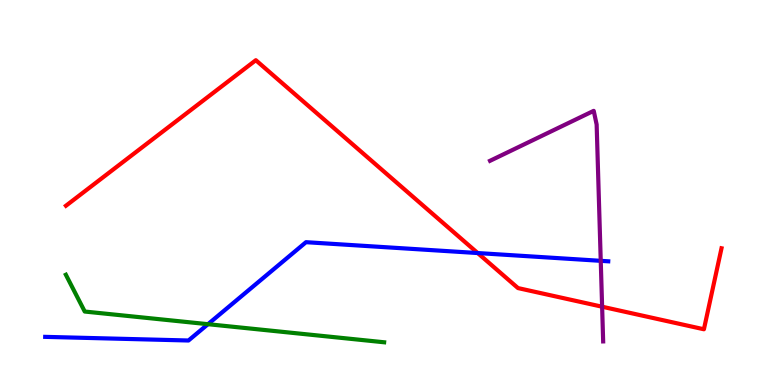[{'lines': ['blue', 'red'], 'intersections': [{'x': 6.16, 'y': 3.43}]}, {'lines': ['green', 'red'], 'intersections': []}, {'lines': ['purple', 'red'], 'intersections': [{'x': 7.77, 'y': 2.03}]}, {'lines': ['blue', 'green'], 'intersections': [{'x': 2.68, 'y': 1.58}]}, {'lines': ['blue', 'purple'], 'intersections': [{'x': 7.75, 'y': 3.23}]}, {'lines': ['green', 'purple'], 'intersections': []}]